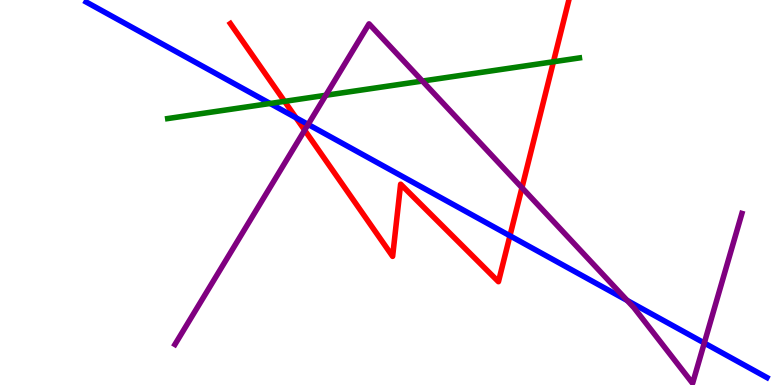[{'lines': ['blue', 'red'], 'intersections': [{'x': 3.82, 'y': 6.94}, {'x': 6.58, 'y': 3.88}]}, {'lines': ['green', 'red'], 'intersections': [{'x': 3.67, 'y': 7.37}, {'x': 7.14, 'y': 8.4}]}, {'lines': ['purple', 'red'], 'intersections': [{'x': 3.93, 'y': 6.62}, {'x': 6.73, 'y': 5.12}]}, {'lines': ['blue', 'green'], 'intersections': [{'x': 3.49, 'y': 7.31}]}, {'lines': ['blue', 'purple'], 'intersections': [{'x': 3.98, 'y': 6.77}, {'x': 8.09, 'y': 2.2}, {'x': 9.09, 'y': 1.09}]}, {'lines': ['green', 'purple'], 'intersections': [{'x': 4.2, 'y': 7.53}, {'x': 5.45, 'y': 7.89}]}]